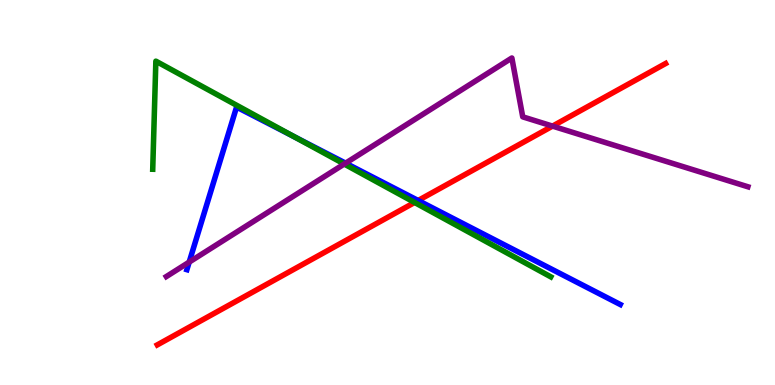[{'lines': ['blue', 'red'], 'intersections': [{'x': 5.4, 'y': 4.79}]}, {'lines': ['green', 'red'], 'intersections': [{'x': 5.35, 'y': 4.74}]}, {'lines': ['purple', 'red'], 'intersections': [{'x': 7.13, 'y': 6.72}]}, {'lines': ['blue', 'green'], 'intersections': [{'x': 3.8, 'y': 6.45}]}, {'lines': ['blue', 'purple'], 'intersections': [{'x': 2.44, 'y': 3.19}, {'x': 4.46, 'y': 5.76}]}, {'lines': ['green', 'purple'], 'intersections': [{'x': 4.44, 'y': 5.74}]}]